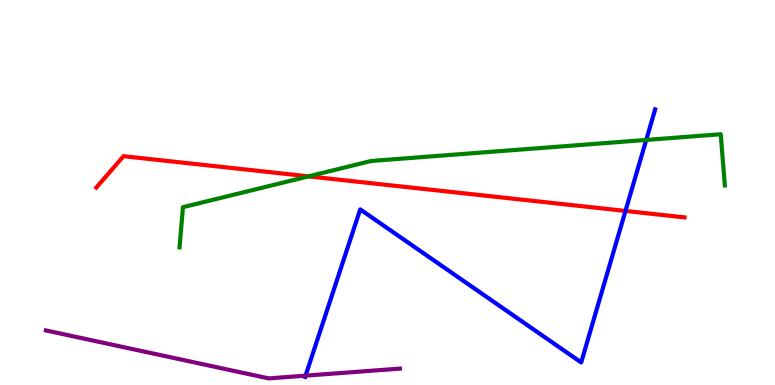[{'lines': ['blue', 'red'], 'intersections': [{'x': 8.07, 'y': 4.52}]}, {'lines': ['green', 'red'], 'intersections': [{'x': 3.98, 'y': 5.42}]}, {'lines': ['purple', 'red'], 'intersections': []}, {'lines': ['blue', 'green'], 'intersections': [{'x': 8.34, 'y': 6.37}]}, {'lines': ['blue', 'purple'], 'intersections': [{'x': 3.94, 'y': 0.243}]}, {'lines': ['green', 'purple'], 'intersections': []}]